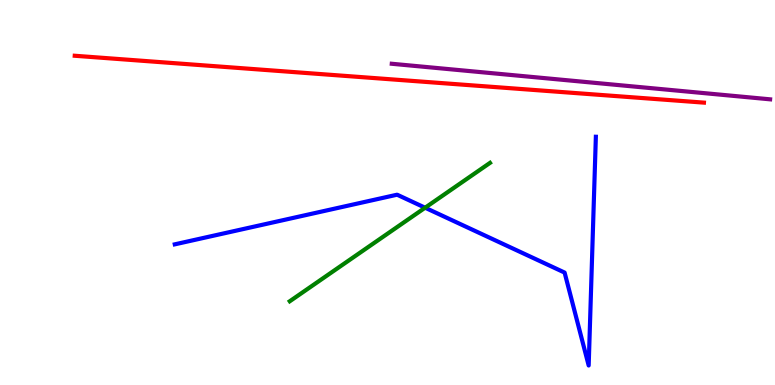[{'lines': ['blue', 'red'], 'intersections': []}, {'lines': ['green', 'red'], 'intersections': []}, {'lines': ['purple', 'red'], 'intersections': []}, {'lines': ['blue', 'green'], 'intersections': [{'x': 5.49, 'y': 4.6}]}, {'lines': ['blue', 'purple'], 'intersections': []}, {'lines': ['green', 'purple'], 'intersections': []}]